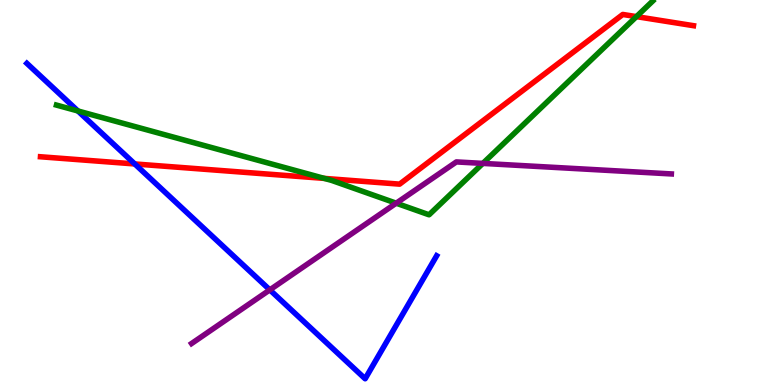[{'lines': ['blue', 'red'], 'intersections': [{'x': 1.74, 'y': 5.74}]}, {'lines': ['green', 'red'], 'intersections': [{'x': 4.18, 'y': 5.37}, {'x': 8.21, 'y': 9.57}]}, {'lines': ['purple', 'red'], 'intersections': []}, {'lines': ['blue', 'green'], 'intersections': [{'x': 1.01, 'y': 7.12}]}, {'lines': ['blue', 'purple'], 'intersections': [{'x': 3.48, 'y': 2.47}]}, {'lines': ['green', 'purple'], 'intersections': [{'x': 5.11, 'y': 4.72}, {'x': 6.23, 'y': 5.76}]}]